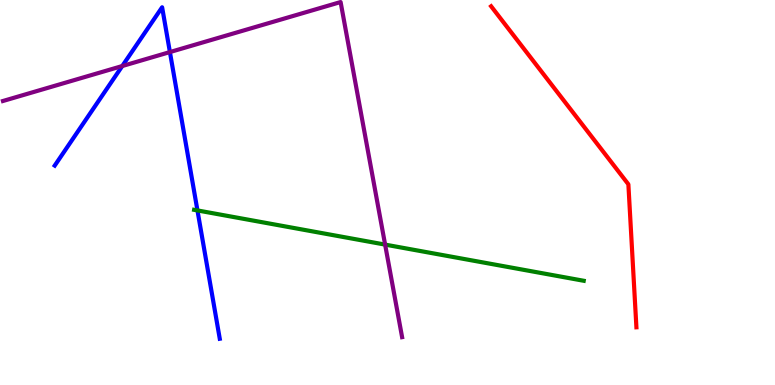[{'lines': ['blue', 'red'], 'intersections': []}, {'lines': ['green', 'red'], 'intersections': []}, {'lines': ['purple', 'red'], 'intersections': []}, {'lines': ['blue', 'green'], 'intersections': [{'x': 2.55, 'y': 4.53}]}, {'lines': ['blue', 'purple'], 'intersections': [{'x': 1.58, 'y': 8.28}, {'x': 2.19, 'y': 8.65}]}, {'lines': ['green', 'purple'], 'intersections': [{'x': 4.97, 'y': 3.65}]}]